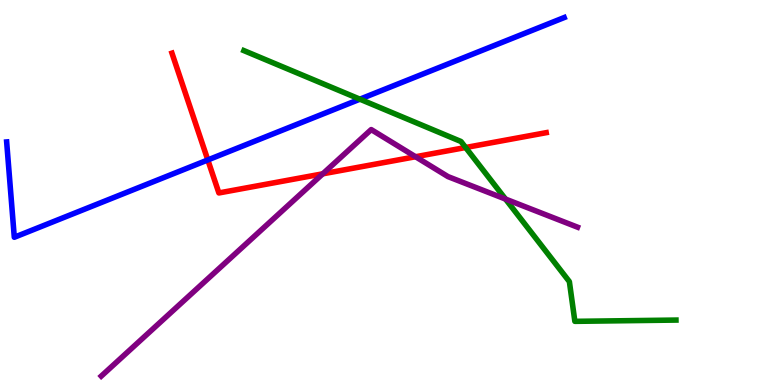[{'lines': ['blue', 'red'], 'intersections': [{'x': 2.68, 'y': 5.85}]}, {'lines': ['green', 'red'], 'intersections': [{'x': 6.01, 'y': 6.17}]}, {'lines': ['purple', 'red'], 'intersections': [{'x': 4.16, 'y': 5.49}, {'x': 5.36, 'y': 5.93}]}, {'lines': ['blue', 'green'], 'intersections': [{'x': 4.64, 'y': 7.42}]}, {'lines': ['blue', 'purple'], 'intersections': []}, {'lines': ['green', 'purple'], 'intersections': [{'x': 6.52, 'y': 4.83}]}]